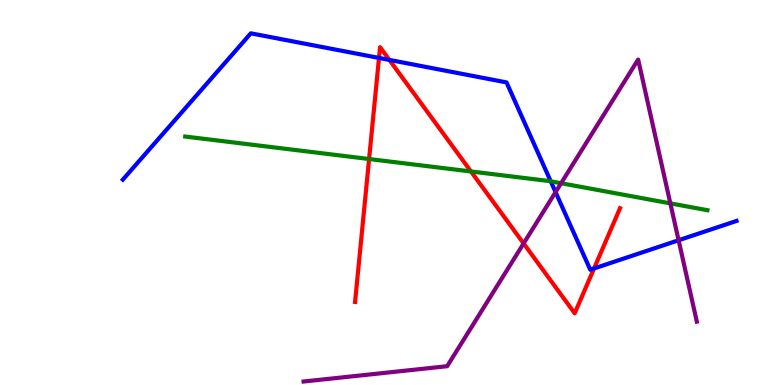[{'lines': ['blue', 'red'], 'intersections': [{'x': 4.89, 'y': 8.5}, {'x': 5.02, 'y': 8.44}, {'x': 7.67, 'y': 3.03}]}, {'lines': ['green', 'red'], 'intersections': [{'x': 4.76, 'y': 5.87}, {'x': 6.08, 'y': 5.55}]}, {'lines': ['purple', 'red'], 'intersections': [{'x': 6.76, 'y': 3.68}]}, {'lines': ['blue', 'green'], 'intersections': [{'x': 7.11, 'y': 5.29}]}, {'lines': ['blue', 'purple'], 'intersections': [{'x': 7.17, 'y': 5.01}, {'x': 8.76, 'y': 3.76}]}, {'lines': ['green', 'purple'], 'intersections': [{'x': 7.24, 'y': 5.24}, {'x': 8.65, 'y': 4.72}]}]